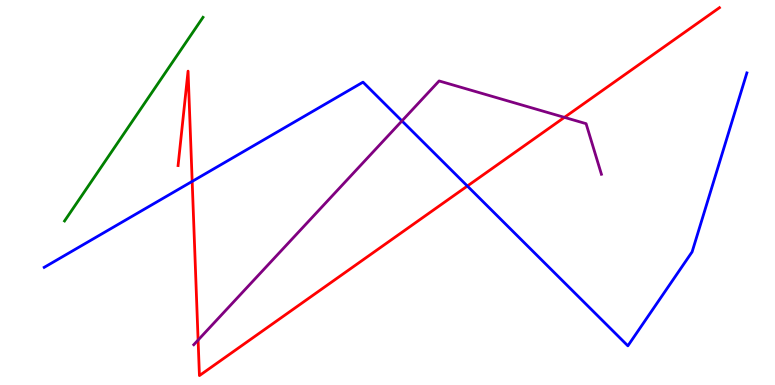[{'lines': ['blue', 'red'], 'intersections': [{'x': 2.48, 'y': 5.29}, {'x': 6.03, 'y': 5.17}]}, {'lines': ['green', 'red'], 'intersections': []}, {'lines': ['purple', 'red'], 'intersections': [{'x': 2.56, 'y': 1.17}, {'x': 7.28, 'y': 6.95}]}, {'lines': ['blue', 'green'], 'intersections': []}, {'lines': ['blue', 'purple'], 'intersections': [{'x': 5.19, 'y': 6.86}]}, {'lines': ['green', 'purple'], 'intersections': []}]